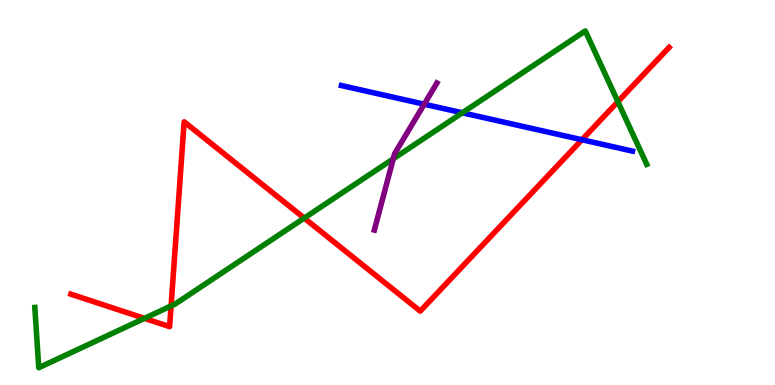[{'lines': ['blue', 'red'], 'intersections': [{'x': 7.51, 'y': 6.37}]}, {'lines': ['green', 'red'], 'intersections': [{'x': 1.86, 'y': 1.73}, {'x': 2.21, 'y': 2.05}, {'x': 3.93, 'y': 4.34}, {'x': 7.97, 'y': 7.36}]}, {'lines': ['purple', 'red'], 'intersections': []}, {'lines': ['blue', 'green'], 'intersections': [{'x': 5.97, 'y': 7.07}]}, {'lines': ['blue', 'purple'], 'intersections': [{'x': 5.47, 'y': 7.29}]}, {'lines': ['green', 'purple'], 'intersections': [{'x': 5.07, 'y': 5.88}]}]